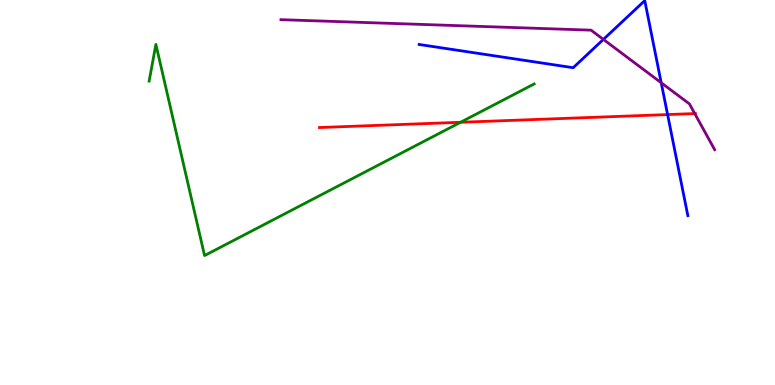[{'lines': ['blue', 'red'], 'intersections': [{'x': 8.61, 'y': 7.02}]}, {'lines': ['green', 'red'], 'intersections': [{'x': 5.94, 'y': 6.82}]}, {'lines': ['purple', 'red'], 'intersections': [{'x': 8.96, 'y': 7.05}]}, {'lines': ['blue', 'green'], 'intersections': []}, {'lines': ['blue', 'purple'], 'intersections': [{'x': 7.79, 'y': 8.98}, {'x': 8.53, 'y': 7.85}]}, {'lines': ['green', 'purple'], 'intersections': []}]